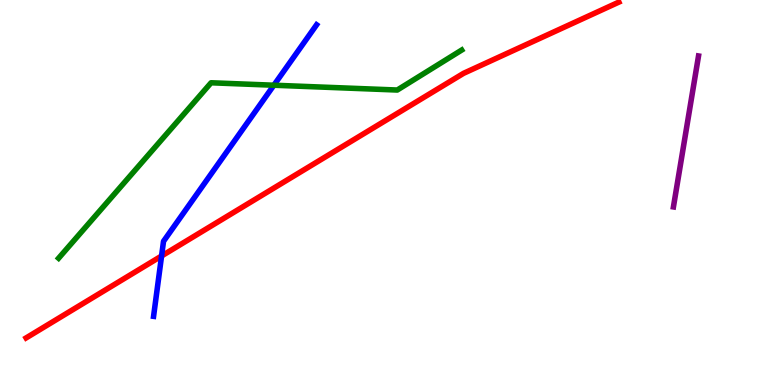[{'lines': ['blue', 'red'], 'intersections': [{'x': 2.08, 'y': 3.35}]}, {'lines': ['green', 'red'], 'intersections': []}, {'lines': ['purple', 'red'], 'intersections': []}, {'lines': ['blue', 'green'], 'intersections': [{'x': 3.53, 'y': 7.79}]}, {'lines': ['blue', 'purple'], 'intersections': []}, {'lines': ['green', 'purple'], 'intersections': []}]